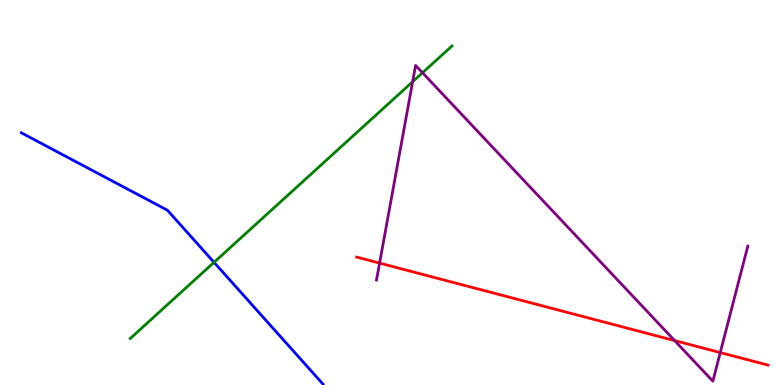[{'lines': ['blue', 'red'], 'intersections': []}, {'lines': ['green', 'red'], 'intersections': []}, {'lines': ['purple', 'red'], 'intersections': [{'x': 4.9, 'y': 3.17}, {'x': 8.7, 'y': 1.15}, {'x': 9.29, 'y': 0.843}]}, {'lines': ['blue', 'green'], 'intersections': [{'x': 2.76, 'y': 3.19}]}, {'lines': ['blue', 'purple'], 'intersections': []}, {'lines': ['green', 'purple'], 'intersections': [{'x': 5.32, 'y': 7.88}, {'x': 5.45, 'y': 8.11}]}]